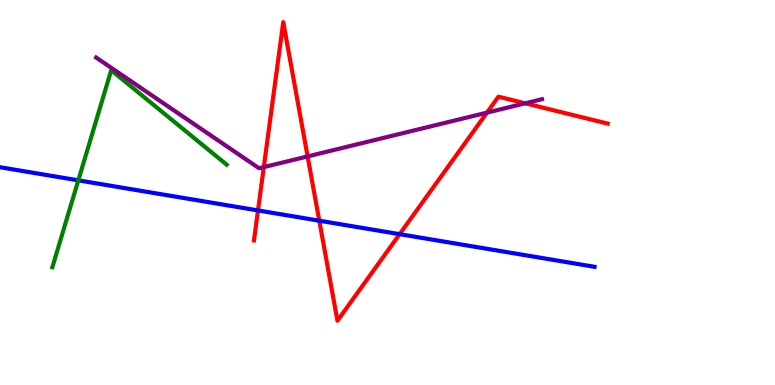[{'lines': ['blue', 'red'], 'intersections': [{'x': 3.33, 'y': 4.53}, {'x': 4.12, 'y': 4.27}, {'x': 5.16, 'y': 3.92}]}, {'lines': ['green', 'red'], 'intersections': []}, {'lines': ['purple', 'red'], 'intersections': [{'x': 3.4, 'y': 5.66}, {'x': 3.97, 'y': 5.94}, {'x': 6.28, 'y': 7.07}, {'x': 6.78, 'y': 7.32}]}, {'lines': ['blue', 'green'], 'intersections': [{'x': 1.01, 'y': 5.32}]}, {'lines': ['blue', 'purple'], 'intersections': []}, {'lines': ['green', 'purple'], 'intersections': []}]